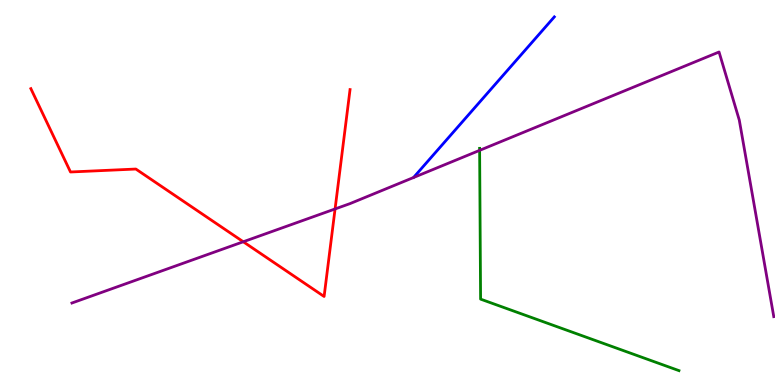[{'lines': ['blue', 'red'], 'intersections': []}, {'lines': ['green', 'red'], 'intersections': []}, {'lines': ['purple', 'red'], 'intersections': [{'x': 3.14, 'y': 3.72}, {'x': 4.32, 'y': 4.57}]}, {'lines': ['blue', 'green'], 'intersections': []}, {'lines': ['blue', 'purple'], 'intersections': []}, {'lines': ['green', 'purple'], 'intersections': [{'x': 6.19, 'y': 6.09}]}]